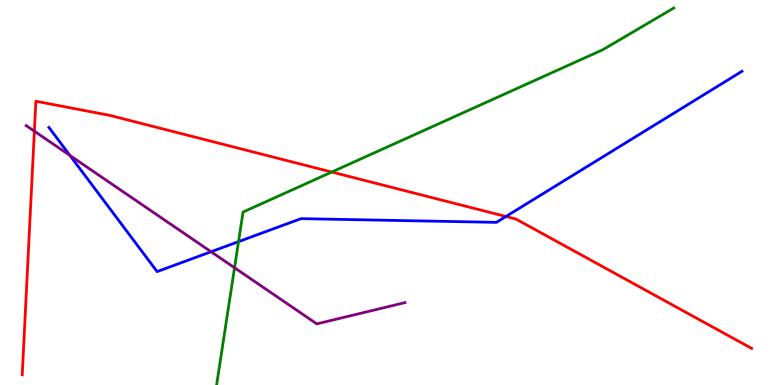[{'lines': ['blue', 'red'], 'intersections': [{'x': 6.53, 'y': 4.38}]}, {'lines': ['green', 'red'], 'intersections': [{'x': 4.28, 'y': 5.53}]}, {'lines': ['purple', 'red'], 'intersections': [{'x': 0.444, 'y': 6.59}]}, {'lines': ['blue', 'green'], 'intersections': [{'x': 3.08, 'y': 3.72}]}, {'lines': ['blue', 'purple'], 'intersections': [{'x': 0.903, 'y': 5.96}, {'x': 2.72, 'y': 3.46}]}, {'lines': ['green', 'purple'], 'intersections': [{'x': 3.03, 'y': 3.05}]}]